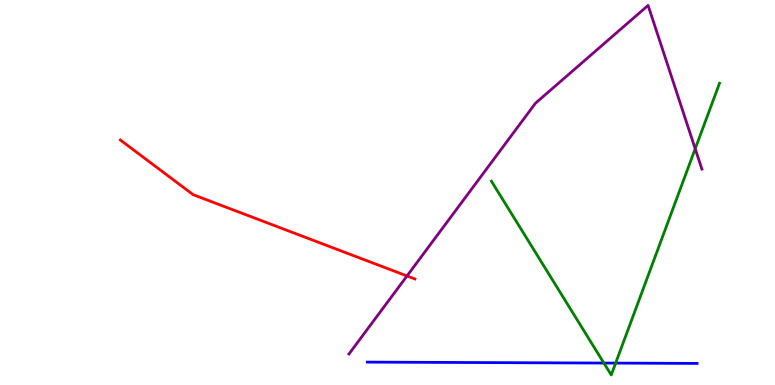[{'lines': ['blue', 'red'], 'intersections': []}, {'lines': ['green', 'red'], 'intersections': []}, {'lines': ['purple', 'red'], 'intersections': [{'x': 5.25, 'y': 2.83}]}, {'lines': ['blue', 'green'], 'intersections': [{'x': 7.79, 'y': 0.57}, {'x': 7.94, 'y': 0.569}]}, {'lines': ['blue', 'purple'], 'intersections': []}, {'lines': ['green', 'purple'], 'intersections': [{'x': 8.97, 'y': 6.14}]}]